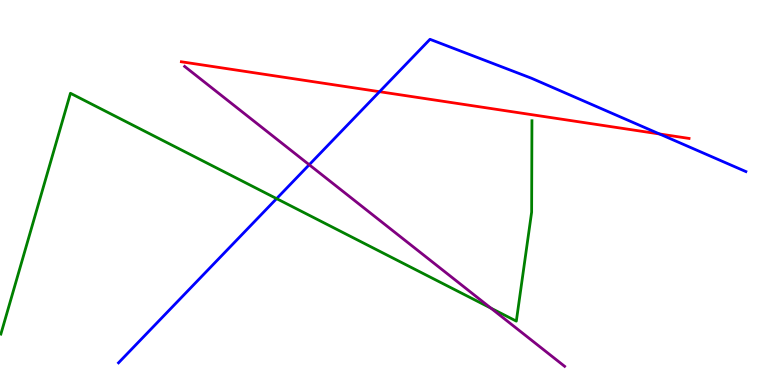[{'lines': ['blue', 'red'], 'intersections': [{'x': 4.9, 'y': 7.62}, {'x': 8.51, 'y': 6.52}]}, {'lines': ['green', 'red'], 'intersections': []}, {'lines': ['purple', 'red'], 'intersections': []}, {'lines': ['blue', 'green'], 'intersections': [{'x': 3.57, 'y': 4.84}]}, {'lines': ['blue', 'purple'], 'intersections': [{'x': 3.99, 'y': 5.72}]}, {'lines': ['green', 'purple'], 'intersections': [{'x': 6.33, 'y': 2.0}]}]